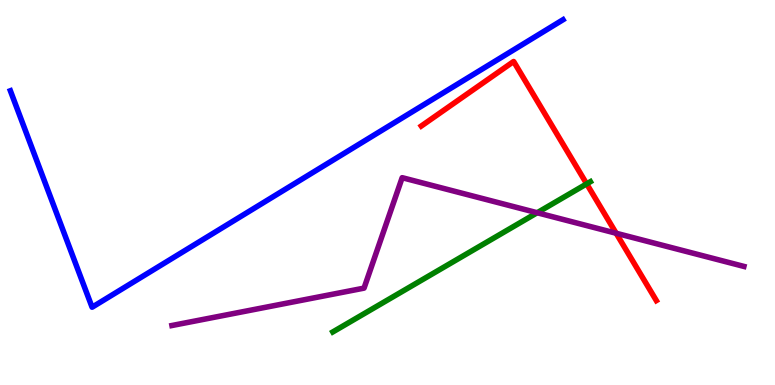[{'lines': ['blue', 'red'], 'intersections': []}, {'lines': ['green', 'red'], 'intersections': [{'x': 7.57, 'y': 5.22}]}, {'lines': ['purple', 'red'], 'intersections': [{'x': 7.95, 'y': 3.94}]}, {'lines': ['blue', 'green'], 'intersections': []}, {'lines': ['blue', 'purple'], 'intersections': []}, {'lines': ['green', 'purple'], 'intersections': [{'x': 6.93, 'y': 4.47}]}]